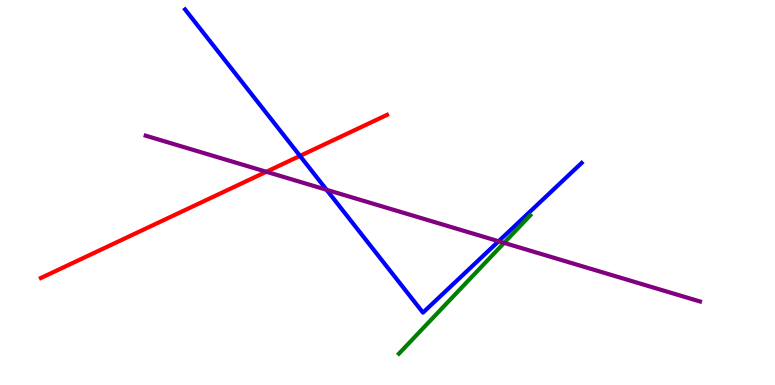[{'lines': ['blue', 'red'], 'intersections': [{'x': 3.87, 'y': 5.95}]}, {'lines': ['green', 'red'], 'intersections': []}, {'lines': ['purple', 'red'], 'intersections': [{'x': 3.44, 'y': 5.54}]}, {'lines': ['blue', 'green'], 'intersections': []}, {'lines': ['blue', 'purple'], 'intersections': [{'x': 4.21, 'y': 5.07}, {'x': 6.43, 'y': 3.73}]}, {'lines': ['green', 'purple'], 'intersections': [{'x': 6.5, 'y': 3.69}]}]